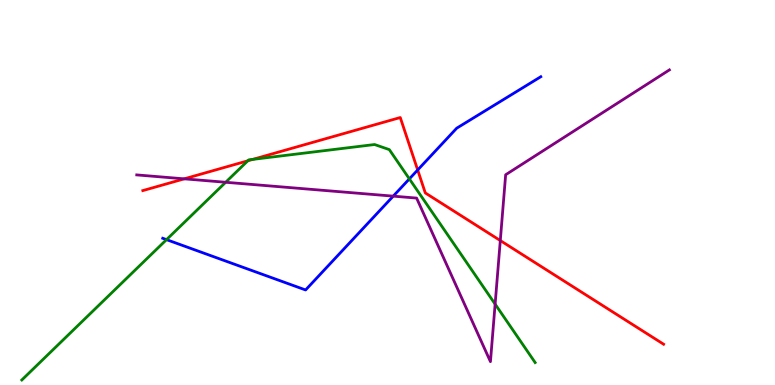[{'lines': ['blue', 'red'], 'intersections': [{'x': 5.39, 'y': 5.59}]}, {'lines': ['green', 'red'], 'intersections': [{'x': 3.2, 'y': 5.82}, {'x': 3.26, 'y': 5.86}]}, {'lines': ['purple', 'red'], 'intersections': [{'x': 2.38, 'y': 5.35}, {'x': 6.46, 'y': 3.75}]}, {'lines': ['blue', 'green'], 'intersections': [{'x': 2.15, 'y': 3.78}, {'x': 5.28, 'y': 5.35}]}, {'lines': ['blue', 'purple'], 'intersections': [{'x': 5.07, 'y': 4.91}]}, {'lines': ['green', 'purple'], 'intersections': [{'x': 2.91, 'y': 5.27}, {'x': 6.39, 'y': 2.1}]}]